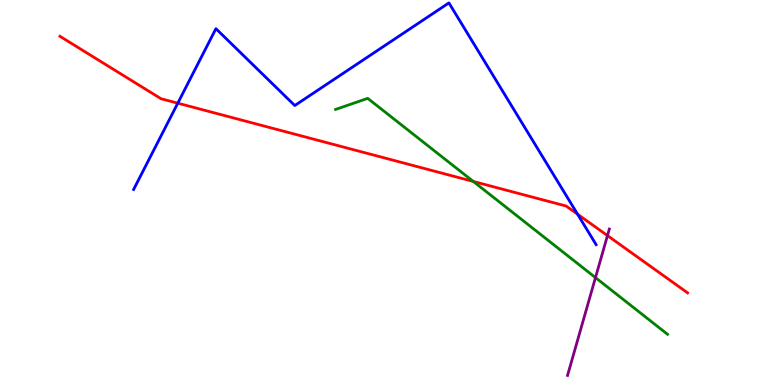[{'lines': ['blue', 'red'], 'intersections': [{'x': 2.29, 'y': 7.32}, {'x': 7.45, 'y': 4.44}]}, {'lines': ['green', 'red'], 'intersections': [{'x': 6.11, 'y': 5.29}]}, {'lines': ['purple', 'red'], 'intersections': [{'x': 7.84, 'y': 3.88}]}, {'lines': ['blue', 'green'], 'intersections': []}, {'lines': ['blue', 'purple'], 'intersections': []}, {'lines': ['green', 'purple'], 'intersections': [{'x': 7.68, 'y': 2.79}]}]